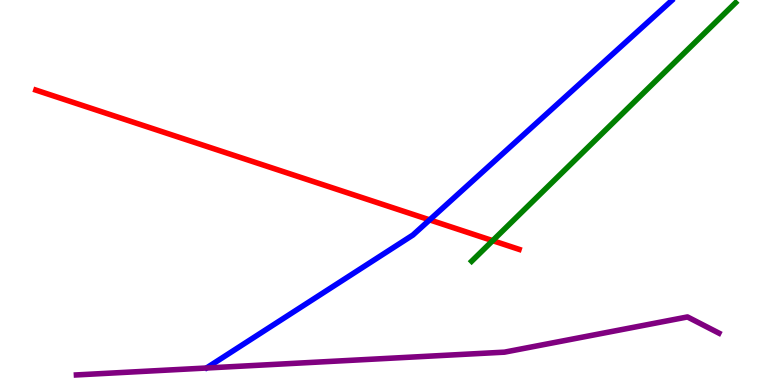[{'lines': ['blue', 'red'], 'intersections': [{'x': 5.54, 'y': 4.29}]}, {'lines': ['green', 'red'], 'intersections': [{'x': 6.36, 'y': 3.75}]}, {'lines': ['purple', 'red'], 'intersections': []}, {'lines': ['blue', 'green'], 'intersections': []}, {'lines': ['blue', 'purple'], 'intersections': []}, {'lines': ['green', 'purple'], 'intersections': []}]